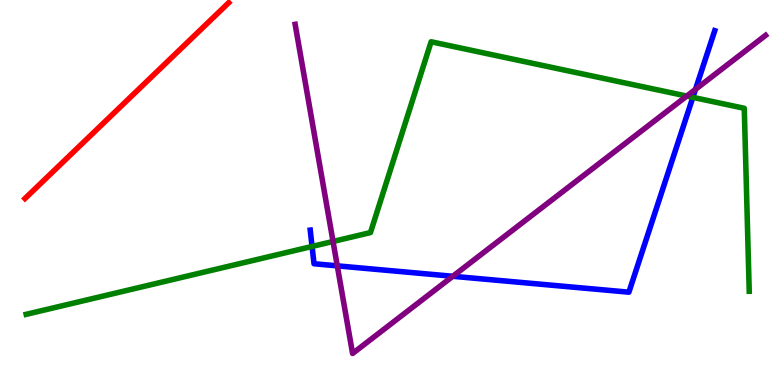[{'lines': ['blue', 'red'], 'intersections': []}, {'lines': ['green', 'red'], 'intersections': []}, {'lines': ['purple', 'red'], 'intersections': []}, {'lines': ['blue', 'green'], 'intersections': [{'x': 4.03, 'y': 3.6}, {'x': 8.94, 'y': 7.47}]}, {'lines': ['blue', 'purple'], 'intersections': [{'x': 4.35, 'y': 3.09}, {'x': 5.84, 'y': 2.82}, {'x': 8.97, 'y': 7.68}]}, {'lines': ['green', 'purple'], 'intersections': [{'x': 4.3, 'y': 3.73}, {'x': 8.86, 'y': 7.5}]}]